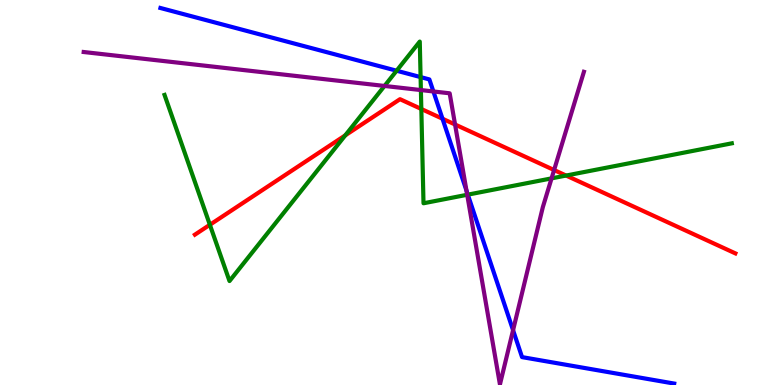[{'lines': ['blue', 'red'], 'intersections': [{'x': 5.71, 'y': 6.92}]}, {'lines': ['green', 'red'], 'intersections': [{'x': 2.71, 'y': 4.16}, {'x': 4.46, 'y': 6.48}, {'x': 5.44, 'y': 7.17}, {'x': 7.3, 'y': 5.44}]}, {'lines': ['purple', 'red'], 'intersections': [{'x': 5.87, 'y': 6.77}, {'x': 7.15, 'y': 5.58}]}, {'lines': ['blue', 'green'], 'intersections': [{'x': 5.12, 'y': 8.16}, {'x': 5.43, 'y': 8.0}, {'x': 6.04, 'y': 4.94}]}, {'lines': ['blue', 'purple'], 'intersections': [{'x': 5.59, 'y': 7.62}, {'x': 6.02, 'y': 5.05}, {'x': 6.62, 'y': 1.42}]}, {'lines': ['green', 'purple'], 'intersections': [{'x': 4.96, 'y': 7.77}, {'x': 5.43, 'y': 7.66}, {'x': 6.03, 'y': 4.94}, {'x': 7.12, 'y': 5.37}]}]